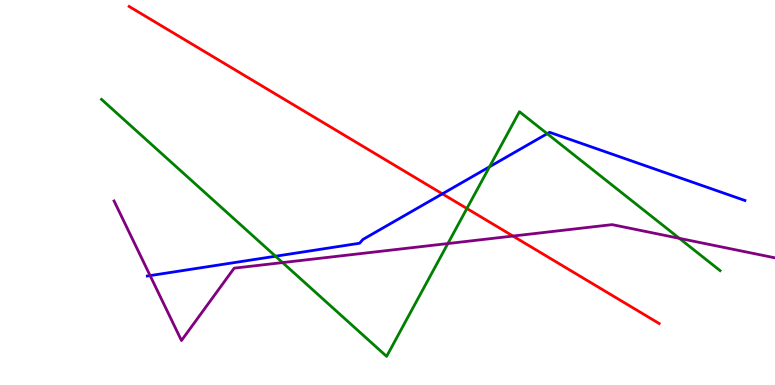[{'lines': ['blue', 'red'], 'intersections': [{'x': 5.71, 'y': 4.97}]}, {'lines': ['green', 'red'], 'intersections': [{'x': 6.02, 'y': 4.58}]}, {'lines': ['purple', 'red'], 'intersections': [{'x': 6.62, 'y': 3.87}]}, {'lines': ['blue', 'green'], 'intersections': [{'x': 3.56, 'y': 3.34}, {'x': 6.32, 'y': 5.67}, {'x': 7.06, 'y': 6.53}]}, {'lines': ['blue', 'purple'], 'intersections': [{'x': 1.94, 'y': 2.84}]}, {'lines': ['green', 'purple'], 'intersections': [{'x': 3.65, 'y': 3.18}, {'x': 5.78, 'y': 3.67}, {'x': 8.77, 'y': 3.81}]}]